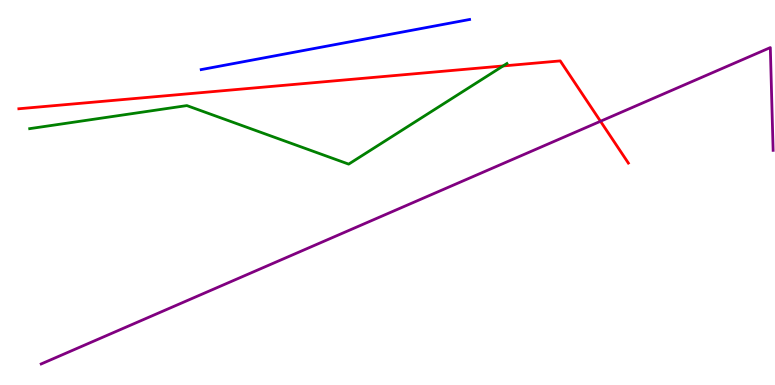[{'lines': ['blue', 'red'], 'intersections': []}, {'lines': ['green', 'red'], 'intersections': [{'x': 6.49, 'y': 8.29}]}, {'lines': ['purple', 'red'], 'intersections': [{'x': 7.75, 'y': 6.85}]}, {'lines': ['blue', 'green'], 'intersections': []}, {'lines': ['blue', 'purple'], 'intersections': []}, {'lines': ['green', 'purple'], 'intersections': []}]